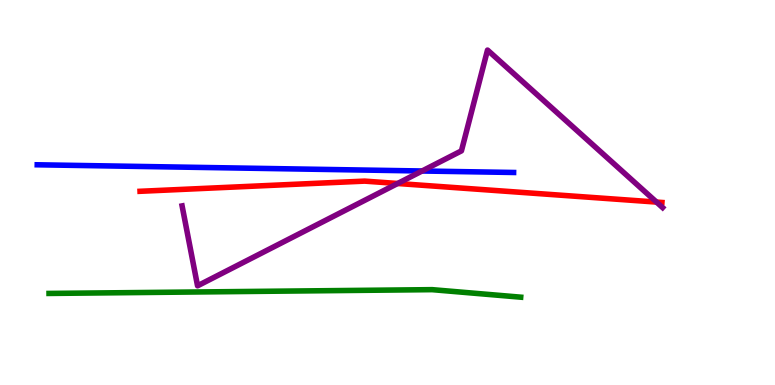[{'lines': ['blue', 'red'], 'intersections': []}, {'lines': ['green', 'red'], 'intersections': []}, {'lines': ['purple', 'red'], 'intersections': [{'x': 5.13, 'y': 5.23}, {'x': 8.47, 'y': 4.75}]}, {'lines': ['blue', 'green'], 'intersections': []}, {'lines': ['blue', 'purple'], 'intersections': [{'x': 5.45, 'y': 5.56}]}, {'lines': ['green', 'purple'], 'intersections': []}]